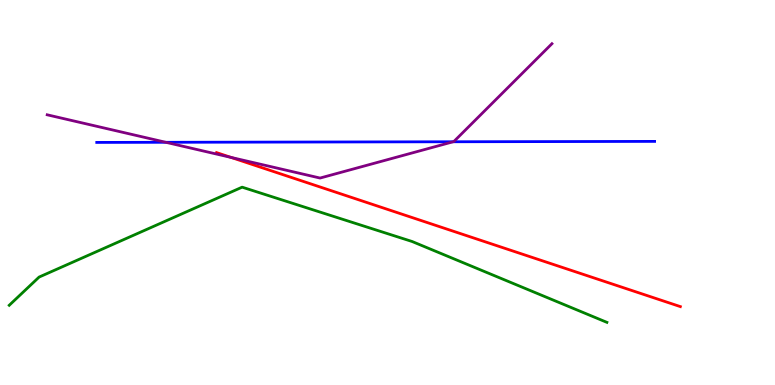[{'lines': ['blue', 'red'], 'intersections': []}, {'lines': ['green', 'red'], 'intersections': []}, {'lines': ['purple', 'red'], 'intersections': [{'x': 2.98, 'y': 5.91}]}, {'lines': ['blue', 'green'], 'intersections': []}, {'lines': ['blue', 'purple'], 'intersections': [{'x': 2.14, 'y': 6.3}, {'x': 5.85, 'y': 6.32}]}, {'lines': ['green', 'purple'], 'intersections': []}]